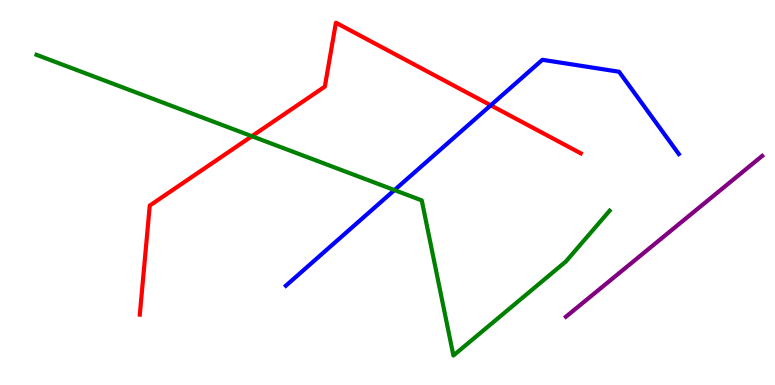[{'lines': ['blue', 'red'], 'intersections': [{'x': 6.33, 'y': 7.27}]}, {'lines': ['green', 'red'], 'intersections': [{'x': 3.25, 'y': 6.46}]}, {'lines': ['purple', 'red'], 'intersections': []}, {'lines': ['blue', 'green'], 'intersections': [{'x': 5.09, 'y': 5.06}]}, {'lines': ['blue', 'purple'], 'intersections': []}, {'lines': ['green', 'purple'], 'intersections': []}]